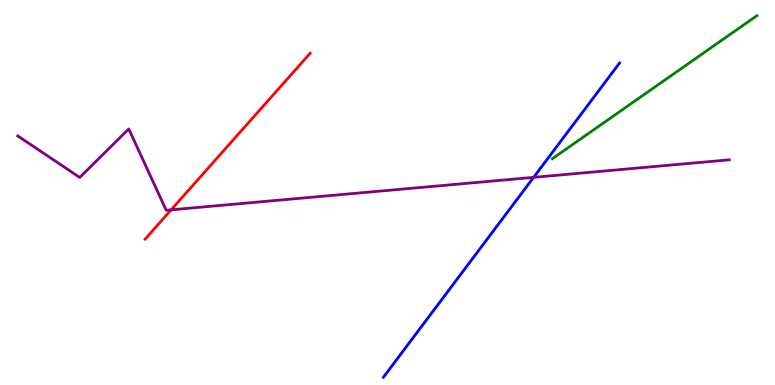[{'lines': ['blue', 'red'], 'intersections': []}, {'lines': ['green', 'red'], 'intersections': []}, {'lines': ['purple', 'red'], 'intersections': [{'x': 2.21, 'y': 4.55}]}, {'lines': ['blue', 'green'], 'intersections': []}, {'lines': ['blue', 'purple'], 'intersections': [{'x': 6.89, 'y': 5.39}]}, {'lines': ['green', 'purple'], 'intersections': []}]